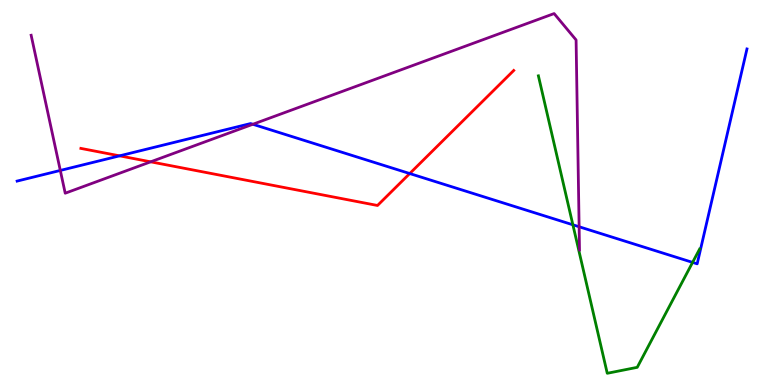[{'lines': ['blue', 'red'], 'intersections': [{'x': 1.54, 'y': 5.95}, {'x': 5.29, 'y': 5.49}]}, {'lines': ['green', 'red'], 'intersections': []}, {'lines': ['purple', 'red'], 'intersections': [{'x': 1.94, 'y': 5.8}]}, {'lines': ['blue', 'green'], 'intersections': [{'x': 7.39, 'y': 4.16}, {'x': 8.94, 'y': 3.18}]}, {'lines': ['blue', 'purple'], 'intersections': [{'x': 0.778, 'y': 5.57}, {'x': 3.26, 'y': 6.77}, {'x': 7.47, 'y': 4.11}]}, {'lines': ['green', 'purple'], 'intersections': []}]